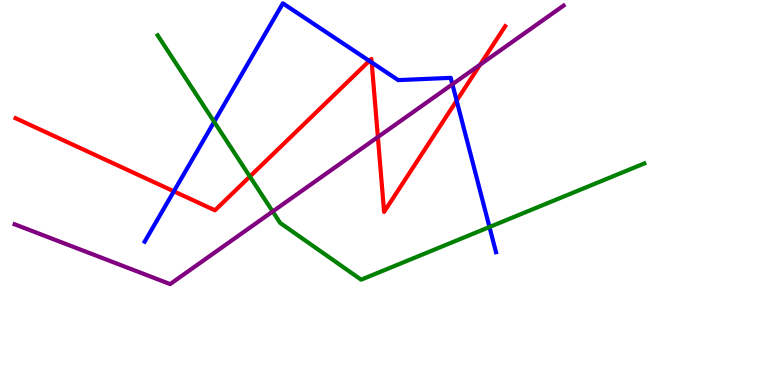[{'lines': ['blue', 'red'], 'intersections': [{'x': 2.24, 'y': 5.03}, {'x': 4.77, 'y': 8.42}, {'x': 4.8, 'y': 8.38}, {'x': 5.89, 'y': 7.39}]}, {'lines': ['green', 'red'], 'intersections': [{'x': 3.22, 'y': 5.41}]}, {'lines': ['purple', 'red'], 'intersections': [{'x': 4.88, 'y': 6.44}, {'x': 6.2, 'y': 8.32}]}, {'lines': ['blue', 'green'], 'intersections': [{'x': 2.76, 'y': 6.84}, {'x': 6.32, 'y': 4.1}]}, {'lines': ['blue', 'purple'], 'intersections': [{'x': 5.84, 'y': 7.81}]}, {'lines': ['green', 'purple'], 'intersections': [{'x': 3.52, 'y': 4.51}]}]